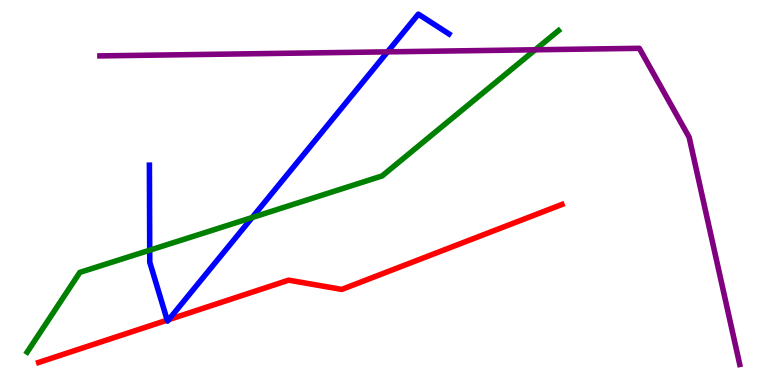[{'lines': ['blue', 'red'], 'intersections': [{'x': 2.16, 'y': 1.68}, {'x': 2.18, 'y': 1.7}]}, {'lines': ['green', 'red'], 'intersections': []}, {'lines': ['purple', 'red'], 'intersections': []}, {'lines': ['blue', 'green'], 'intersections': [{'x': 1.93, 'y': 3.5}, {'x': 3.25, 'y': 4.35}]}, {'lines': ['blue', 'purple'], 'intersections': [{'x': 5.0, 'y': 8.65}]}, {'lines': ['green', 'purple'], 'intersections': [{'x': 6.91, 'y': 8.71}]}]